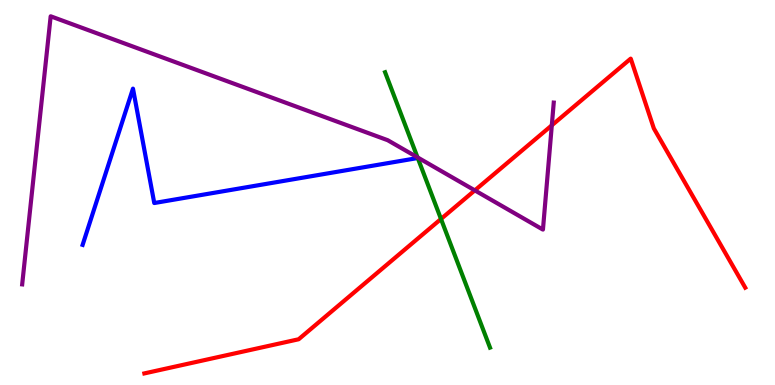[{'lines': ['blue', 'red'], 'intersections': []}, {'lines': ['green', 'red'], 'intersections': [{'x': 5.69, 'y': 4.31}]}, {'lines': ['purple', 'red'], 'intersections': [{'x': 6.13, 'y': 5.06}, {'x': 7.12, 'y': 6.74}]}, {'lines': ['blue', 'green'], 'intersections': []}, {'lines': ['blue', 'purple'], 'intersections': []}, {'lines': ['green', 'purple'], 'intersections': [{'x': 5.39, 'y': 5.91}]}]